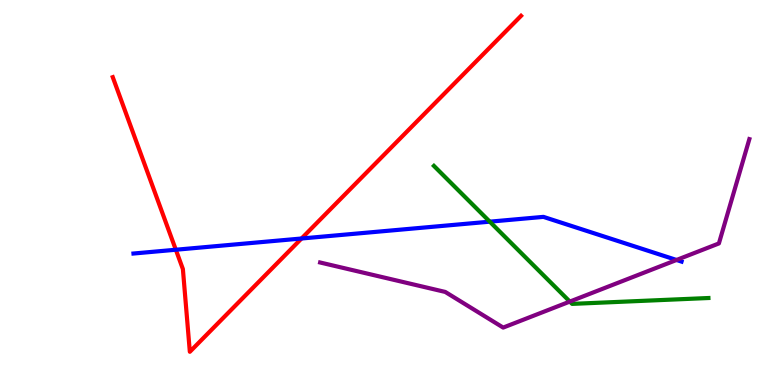[{'lines': ['blue', 'red'], 'intersections': [{'x': 2.27, 'y': 3.51}, {'x': 3.89, 'y': 3.81}]}, {'lines': ['green', 'red'], 'intersections': []}, {'lines': ['purple', 'red'], 'intersections': []}, {'lines': ['blue', 'green'], 'intersections': [{'x': 6.32, 'y': 4.24}]}, {'lines': ['blue', 'purple'], 'intersections': [{'x': 8.73, 'y': 3.25}]}, {'lines': ['green', 'purple'], 'intersections': [{'x': 7.35, 'y': 2.17}]}]